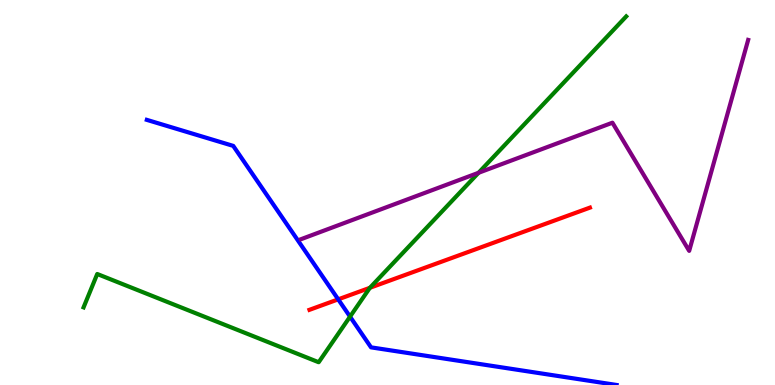[{'lines': ['blue', 'red'], 'intersections': [{'x': 4.36, 'y': 2.22}]}, {'lines': ['green', 'red'], 'intersections': [{'x': 4.77, 'y': 2.52}]}, {'lines': ['purple', 'red'], 'intersections': []}, {'lines': ['blue', 'green'], 'intersections': [{'x': 4.52, 'y': 1.78}]}, {'lines': ['blue', 'purple'], 'intersections': []}, {'lines': ['green', 'purple'], 'intersections': [{'x': 6.17, 'y': 5.51}]}]